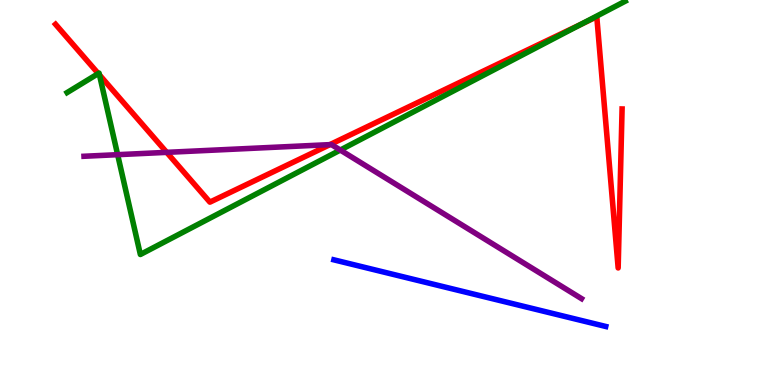[{'lines': ['blue', 'red'], 'intersections': []}, {'lines': ['green', 'red'], 'intersections': [{'x': 1.27, 'y': 8.09}, {'x': 1.28, 'y': 8.05}, {'x': 7.5, 'y': 9.37}]}, {'lines': ['purple', 'red'], 'intersections': [{'x': 2.15, 'y': 6.04}, {'x': 4.26, 'y': 6.24}]}, {'lines': ['blue', 'green'], 'intersections': []}, {'lines': ['blue', 'purple'], 'intersections': []}, {'lines': ['green', 'purple'], 'intersections': [{'x': 1.52, 'y': 5.98}, {'x': 4.39, 'y': 6.1}]}]